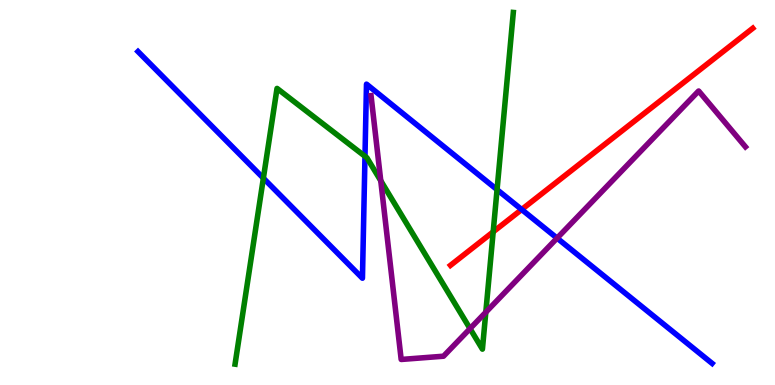[{'lines': ['blue', 'red'], 'intersections': [{'x': 6.73, 'y': 4.56}]}, {'lines': ['green', 'red'], 'intersections': [{'x': 6.36, 'y': 3.98}]}, {'lines': ['purple', 'red'], 'intersections': []}, {'lines': ['blue', 'green'], 'intersections': [{'x': 3.4, 'y': 5.37}, {'x': 4.71, 'y': 5.94}, {'x': 6.41, 'y': 5.07}]}, {'lines': ['blue', 'purple'], 'intersections': [{'x': 7.19, 'y': 3.81}]}, {'lines': ['green', 'purple'], 'intersections': [{'x': 4.91, 'y': 5.31}, {'x': 6.06, 'y': 1.46}, {'x': 6.27, 'y': 1.89}]}]